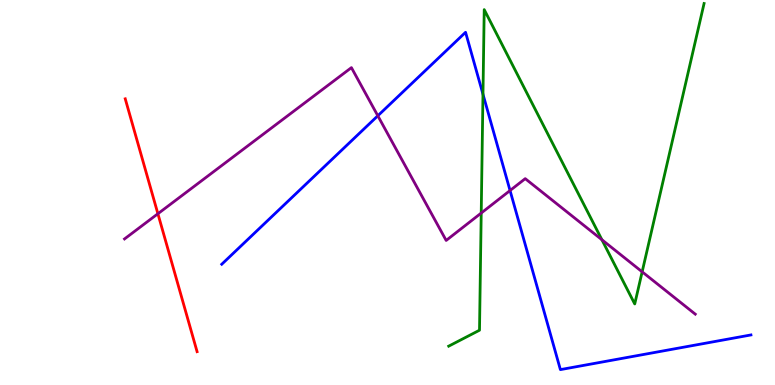[{'lines': ['blue', 'red'], 'intersections': []}, {'lines': ['green', 'red'], 'intersections': []}, {'lines': ['purple', 'red'], 'intersections': [{'x': 2.04, 'y': 4.45}]}, {'lines': ['blue', 'green'], 'intersections': [{'x': 6.23, 'y': 7.55}]}, {'lines': ['blue', 'purple'], 'intersections': [{'x': 4.88, 'y': 6.99}, {'x': 6.58, 'y': 5.05}]}, {'lines': ['green', 'purple'], 'intersections': [{'x': 6.21, 'y': 4.47}, {'x': 7.77, 'y': 3.77}, {'x': 8.29, 'y': 2.94}]}]